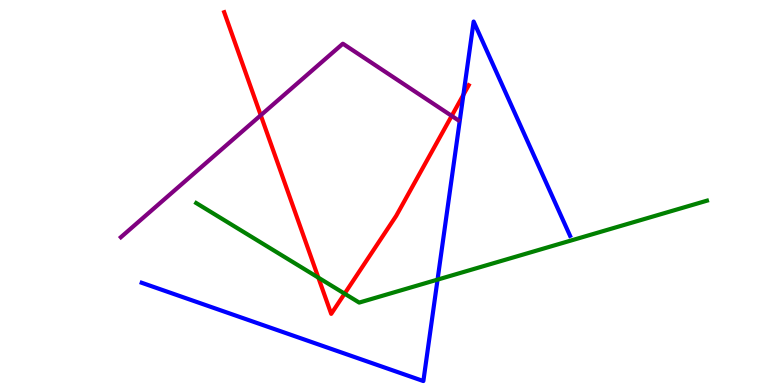[{'lines': ['blue', 'red'], 'intersections': [{'x': 5.98, 'y': 7.54}]}, {'lines': ['green', 'red'], 'intersections': [{'x': 4.11, 'y': 2.79}, {'x': 4.45, 'y': 2.37}]}, {'lines': ['purple', 'red'], 'intersections': [{'x': 3.36, 'y': 7.01}, {'x': 5.83, 'y': 6.99}]}, {'lines': ['blue', 'green'], 'intersections': [{'x': 5.65, 'y': 2.74}]}, {'lines': ['blue', 'purple'], 'intersections': []}, {'lines': ['green', 'purple'], 'intersections': []}]